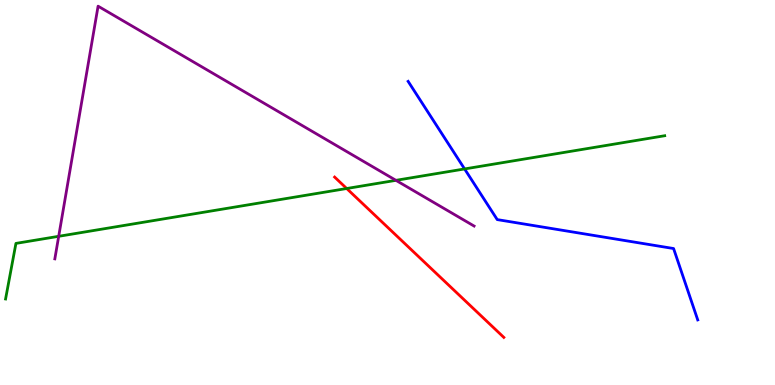[{'lines': ['blue', 'red'], 'intersections': []}, {'lines': ['green', 'red'], 'intersections': [{'x': 4.47, 'y': 5.1}]}, {'lines': ['purple', 'red'], 'intersections': []}, {'lines': ['blue', 'green'], 'intersections': [{'x': 5.99, 'y': 5.61}]}, {'lines': ['blue', 'purple'], 'intersections': []}, {'lines': ['green', 'purple'], 'intersections': [{'x': 0.757, 'y': 3.86}, {'x': 5.11, 'y': 5.32}]}]